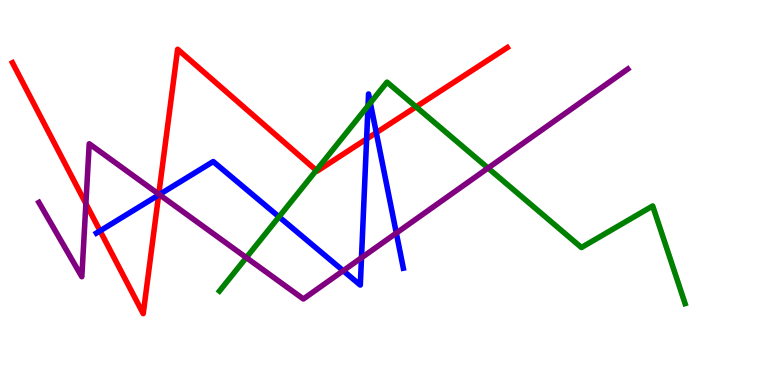[{'lines': ['blue', 'red'], 'intersections': [{'x': 1.29, 'y': 4.0}, {'x': 2.05, 'y': 4.94}, {'x': 4.73, 'y': 6.39}, {'x': 4.86, 'y': 6.55}]}, {'lines': ['green', 'red'], 'intersections': [{'x': 4.08, 'y': 5.58}, {'x': 5.37, 'y': 7.22}]}, {'lines': ['purple', 'red'], 'intersections': [{'x': 1.11, 'y': 4.71}, {'x': 2.05, 'y': 4.96}]}, {'lines': ['blue', 'green'], 'intersections': [{'x': 3.6, 'y': 4.37}, {'x': 4.75, 'y': 7.25}, {'x': 4.78, 'y': 7.33}]}, {'lines': ['blue', 'purple'], 'intersections': [{'x': 2.06, 'y': 4.95}, {'x': 4.43, 'y': 2.97}, {'x': 4.66, 'y': 3.3}, {'x': 5.11, 'y': 3.95}]}, {'lines': ['green', 'purple'], 'intersections': [{'x': 3.18, 'y': 3.31}, {'x': 6.3, 'y': 5.63}]}]